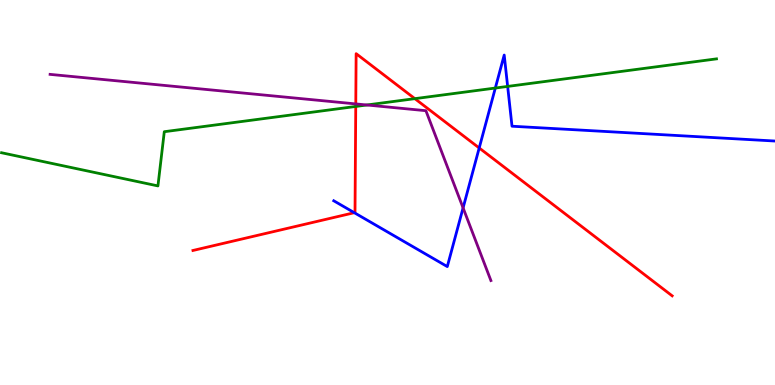[{'lines': ['blue', 'red'], 'intersections': [{'x': 4.57, 'y': 4.48}, {'x': 6.18, 'y': 6.16}]}, {'lines': ['green', 'red'], 'intersections': [{'x': 4.59, 'y': 7.24}, {'x': 5.35, 'y': 7.44}]}, {'lines': ['purple', 'red'], 'intersections': [{'x': 4.59, 'y': 7.3}]}, {'lines': ['blue', 'green'], 'intersections': [{'x': 6.39, 'y': 7.71}, {'x': 6.55, 'y': 7.76}]}, {'lines': ['blue', 'purple'], 'intersections': [{'x': 5.98, 'y': 4.6}]}, {'lines': ['green', 'purple'], 'intersections': [{'x': 4.73, 'y': 7.27}]}]